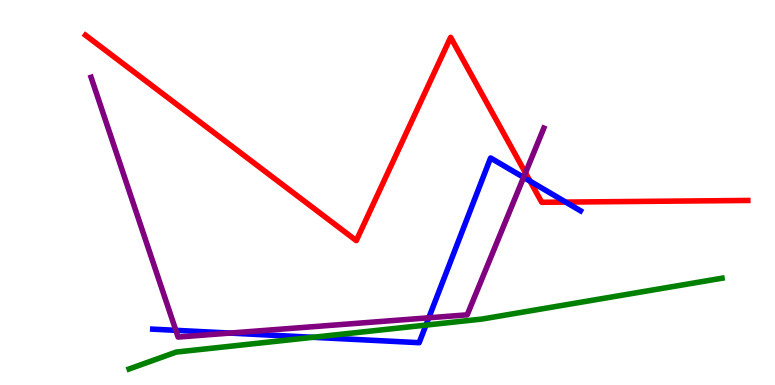[{'lines': ['blue', 'red'], 'intersections': [{'x': 6.84, 'y': 5.29}, {'x': 7.3, 'y': 4.75}]}, {'lines': ['green', 'red'], 'intersections': []}, {'lines': ['purple', 'red'], 'intersections': [{'x': 6.78, 'y': 5.51}]}, {'lines': ['blue', 'green'], 'intersections': [{'x': 4.04, 'y': 1.24}, {'x': 5.5, 'y': 1.56}]}, {'lines': ['blue', 'purple'], 'intersections': [{'x': 2.27, 'y': 1.42}, {'x': 2.97, 'y': 1.35}, {'x': 5.53, 'y': 1.75}, {'x': 6.76, 'y': 5.39}]}, {'lines': ['green', 'purple'], 'intersections': []}]